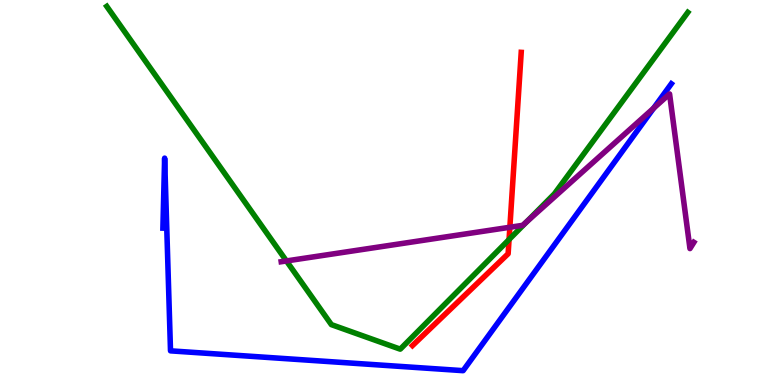[{'lines': ['blue', 'red'], 'intersections': []}, {'lines': ['green', 'red'], 'intersections': [{'x': 6.57, 'y': 3.78}]}, {'lines': ['purple', 'red'], 'intersections': [{'x': 6.58, 'y': 4.1}]}, {'lines': ['blue', 'green'], 'intersections': []}, {'lines': ['blue', 'purple'], 'intersections': [{'x': 8.43, 'y': 7.19}]}, {'lines': ['green', 'purple'], 'intersections': [{'x': 3.7, 'y': 3.22}, {'x': 6.8, 'y': 4.24}]}]